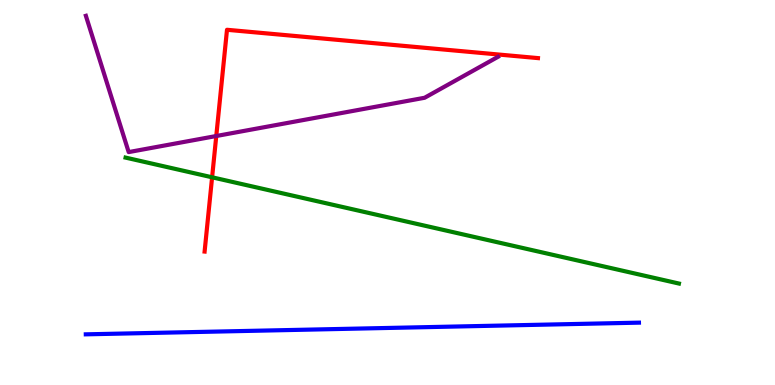[{'lines': ['blue', 'red'], 'intersections': []}, {'lines': ['green', 'red'], 'intersections': [{'x': 2.74, 'y': 5.39}]}, {'lines': ['purple', 'red'], 'intersections': [{'x': 2.79, 'y': 6.47}]}, {'lines': ['blue', 'green'], 'intersections': []}, {'lines': ['blue', 'purple'], 'intersections': []}, {'lines': ['green', 'purple'], 'intersections': []}]